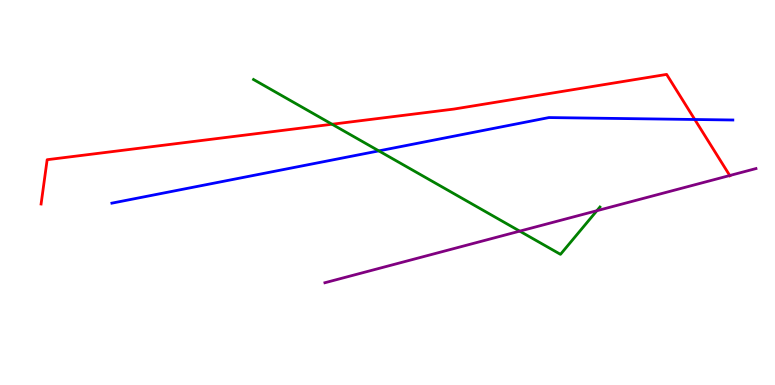[{'lines': ['blue', 'red'], 'intersections': [{'x': 8.96, 'y': 6.9}]}, {'lines': ['green', 'red'], 'intersections': [{'x': 4.28, 'y': 6.77}]}, {'lines': ['purple', 'red'], 'intersections': [{'x': 9.42, 'y': 5.44}]}, {'lines': ['blue', 'green'], 'intersections': [{'x': 4.89, 'y': 6.08}]}, {'lines': ['blue', 'purple'], 'intersections': []}, {'lines': ['green', 'purple'], 'intersections': [{'x': 6.71, 'y': 4.0}, {'x': 7.7, 'y': 4.53}]}]